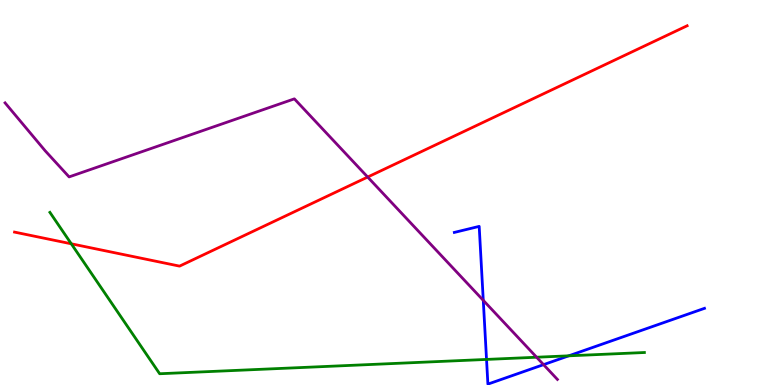[{'lines': ['blue', 'red'], 'intersections': []}, {'lines': ['green', 'red'], 'intersections': [{'x': 0.92, 'y': 3.67}]}, {'lines': ['purple', 'red'], 'intersections': [{'x': 4.74, 'y': 5.4}]}, {'lines': ['blue', 'green'], 'intersections': [{'x': 6.28, 'y': 0.664}, {'x': 7.34, 'y': 0.758}]}, {'lines': ['blue', 'purple'], 'intersections': [{'x': 6.24, 'y': 2.2}, {'x': 7.01, 'y': 0.529}]}, {'lines': ['green', 'purple'], 'intersections': [{'x': 6.92, 'y': 0.721}]}]